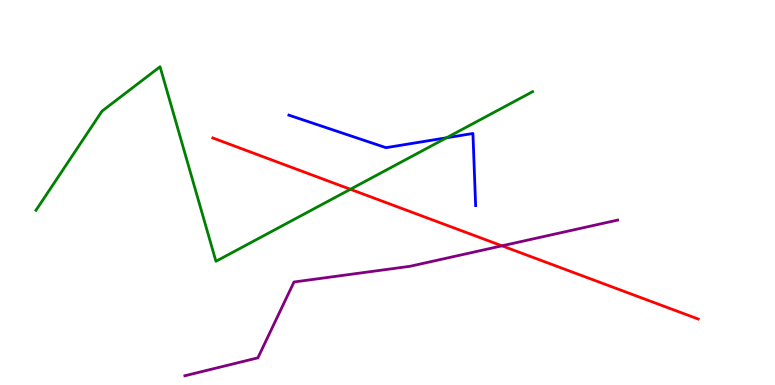[{'lines': ['blue', 'red'], 'intersections': []}, {'lines': ['green', 'red'], 'intersections': [{'x': 4.52, 'y': 5.08}]}, {'lines': ['purple', 'red'], 'intersections': [{'x': 6.48, 'y': 3.61}]}, {'lines': ['blue', 'green'], 'intersections': [{'x': 5.76, 'y': 6.42}]}, {'lines': ['blue', 'purple'], 'intersections': []}, {'lines': ['green', 'purple'], 'intersections': []}]